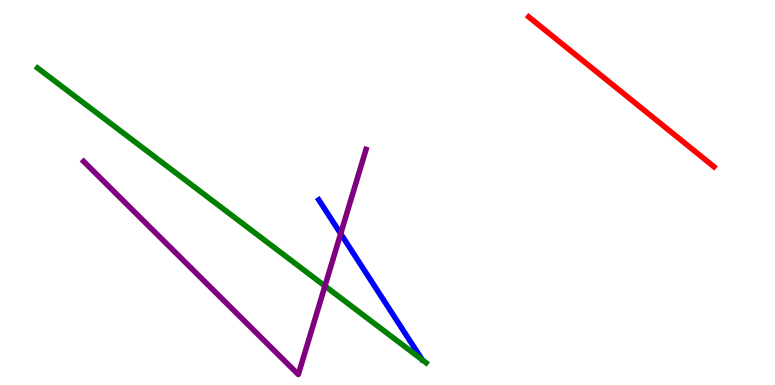[{'lines': ['blue', 'red'], 'intersections': []}, {'lines': ['green', 'red'], 'intersections': []}, {'lines': ['purple', 'red'], 'intersections': []}, {'lines': ['blue', 'green'], 'intersections': []}, {'lines': ['blue', 'purple'], 'intersections': [{'x': 4.4, 'y': 3.93}]}, {'lines': ['green', 'purple'], 'intersections': [{'x': 4.19, 'y': 2.57}]}]